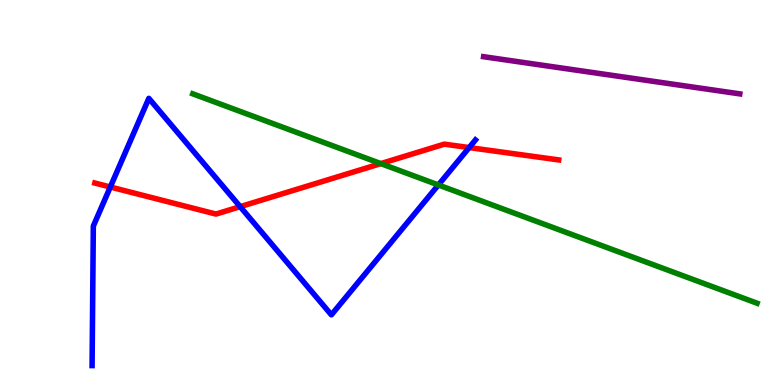[{'lines': ['blue', 'red'], 'intersections': [{'x': 1.42, 'y': 5.14}, {'x': 3.1, 'y': 4.63}, {'x': 6.05, 'y': 6.17}]}, {'lines': ['green', 'red'], 'intersections': [{'x': 4.91, 'y': 5.75}]}, {'lines': ['purple', 'red'], 'intersections': []}, {'lines': ['blue', 'green'], 'intersections': [{'x': 5.66, 'y': 5.2}]}, {'lines': ['blue', 'purple'], 'intersections': []}, {'lines': ['green', 'purple'], 'intersections': []}]